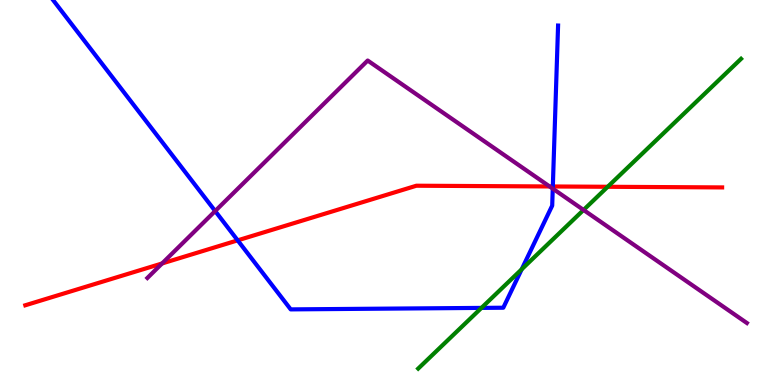[{'lines': ['blue', 'red'], 'intersections': [{'x': 3.07, 'y': 3.76}, {'x': 7.13, 'y': 5.16}]}, {'lines': ['green', 'red'], 'intersections': [{'x': 7.84, 'y': 5.15}]}, {'lines': ['purple', 'red'], 'intersections': [{'x': 2.09, 'y': 3.16}, {'x': 7.09, 'y': 5.16}]}, {'lines': ['blue', 'green'], 'intersections': [{'x': 6.21, 'y': 2.0}, {'x': 6.73, 'y': 3.01}]}, {'lines': ['blue', 'purple'], 'intersections': [{'x': 2.78, 'y': 4.52}, {'x': 7.13, 'y': 5.1}]}, {'lines': ['green', 'purple'], 'intersections': [{'x': 7.53, 'y': 4.55}]}]